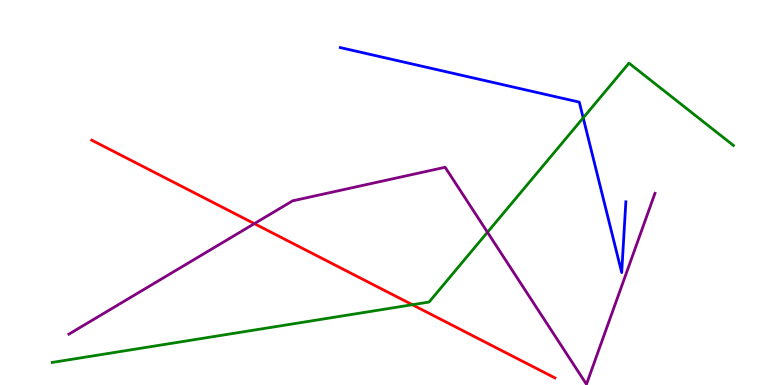[{'lines': ['blue', 'red'], 'intersections': []}, {'lines': ['green', 'red'], 'intersections': [{'x': 5.32, 'y': 2.08}]}, {'lines': ['purple', 'red'], 'intersections': [{'x': 3.28, 'y': 4.19}]}, {'lines': ['blue', 'green'], 'intersections': [{'x': 7.53, 'y': 6.94}]}, {'lines': ['blue', 'purple'], 'intersections': []}, {'lines': ['green', 'purple'], 'intersections': [{'x': 6.29, 'y': 3.97}]}]